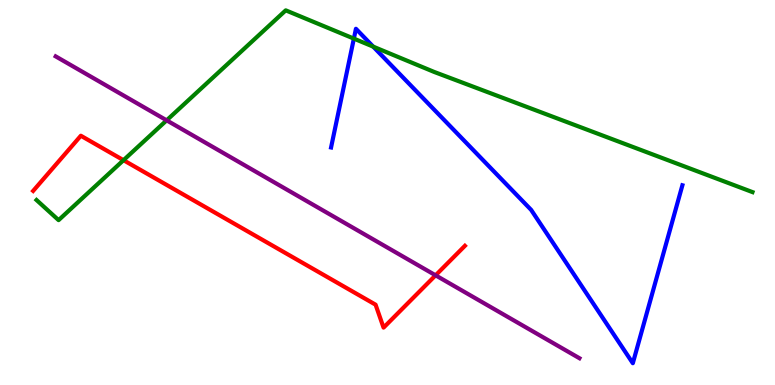[{'lines': ['blue', 'red'], 'intersections': []}, {'lines': ['green', 'red'], 'intersections': [{'x': 1.59, 'y': 5.84}]}, {'lines': ['purple', 'red'], 'intersections': [{'x': 5.62, 'y': 2.85}]}, {'lines': ['blue', 'green'], 'intersections': [{'x': 4.57, 'y': 9.0}, {'x': 4.82, 'y': 8.79}]}, {'lines': ['blue', 'purple'], 'intersections': []}, {'lines': ['green', 'purple'], 'intersections': [{'x': 2.15, 'y': 6.87}]}]